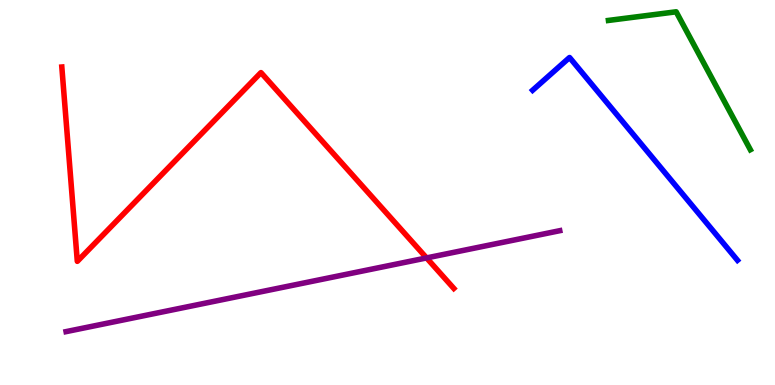[{'lines': ['blue', 'red'], 'intersections': []}, {'lines': ['green', 'red'], 'intersections': []}, {'lines': ['purple', 'red'], 'intersections': [{'x': 5.5, 'y': 3.3}]}, {'lines': ['blue', 'green'], 'intersections': []}, {'lines': ['blue', 'purple'], 'intersections': []}, {'lines': ['green', 'purple'], 'intersections': []}]